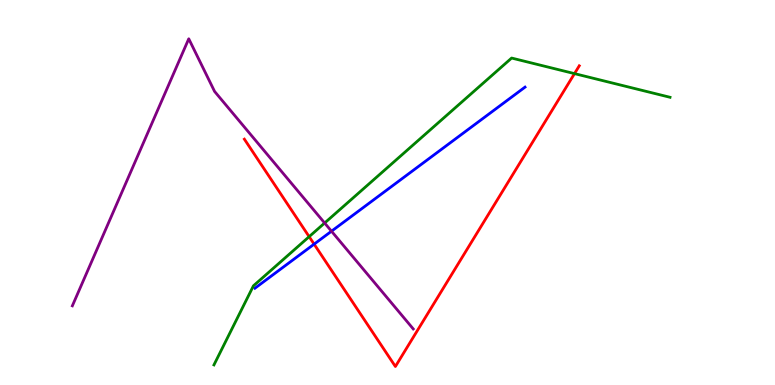[{'lines': ['blue', 'red'], 'intersections': [{'x': 4.05, 'y': 3.66}]}, {'lines': ['green', 'red'], 'intersections': [{'x': 3.99, 'y': 3.85}, {'x': 7.41, 'y': 8.09}]}, {'lines': ['purple', 'red'], 'intersections': []}, {'lines': ['blue', 'green'], 'intersections': []}, {'lines': ['blue', 'purple'], 'intersections': [{'x': 4.28, 'y': 3.99}]}, {'lines': ['green', 'purple'], 'intersections': [{'x': 4.19, 'y': 4.21}]}]